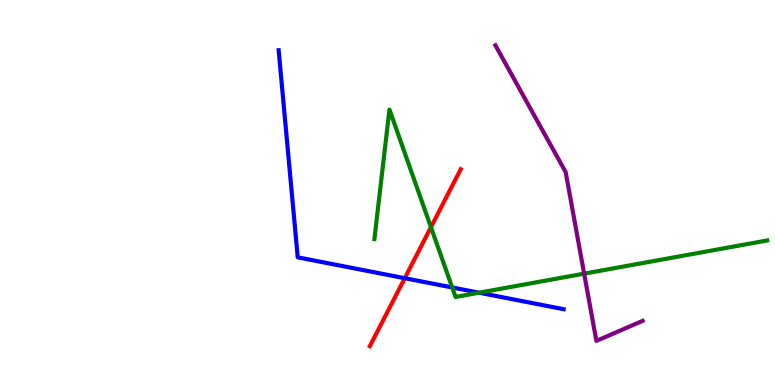[{'lines': ['blue', 'red'], 'intersections': [{'x': 5.22, 'y': 2.77}]}, {'lines': ['green', 'red'], 'intersections': [{'x': 5.56, 'y': 4.1}]}, {'lines': ['purple', 'red'], 'intersections': []}, {'lines': ['blue', 'green'], 'intersections': [{'x': 5.83, 'y': 2.53}, {'x': 6.18, 'y': 2.4}]}, {'lines': ['blue', 'purple'], 'intersections': []}, {'lines': ['green', 'purple'], 'intersections': [{'x': 7.54, 'y': 2.89}]}]